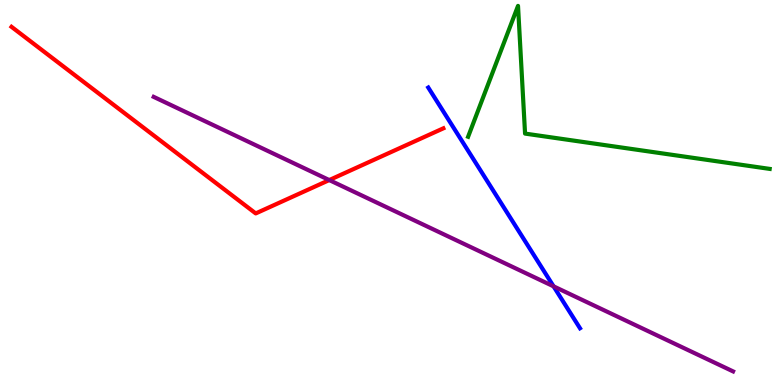[{'lines': ['blue', 'red'], 'intersections': []}, {'lines': ['green', 'red'], 'intersections': []}, {'lines': ['purple', 'red'], 'intersections': [{'x': 4.25, 'y': 5.32}]}, {'lines': ['blue', 'green'], 'intersections': []}, {'lines': ['blue', 'purple'], 'intersections': [{'x': 7.14, 'y': 2.56}]}, {'lines': ['green', 'purple'], 'intersections': []}]